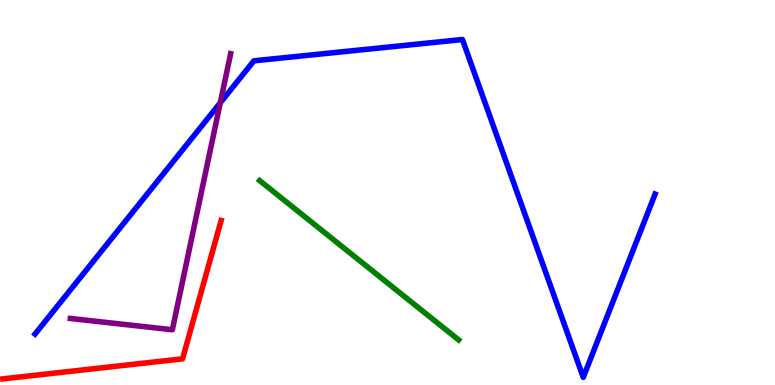[{'lines': ['blue', 'red'], 'intersections': []}, {'lines': ['green', 'red'], 'intersections': []}, {'lines': ['purple', 'red'], 'intersections': []}, {'lines': ['blue', 'green'], 'intersections': []}, {'lines': ['blue', 'purple'], 'intersections': [{'x': 2.84, 'y': 7.33}]}, {'lines': ['green', 'purple'], 'intersections': []}]